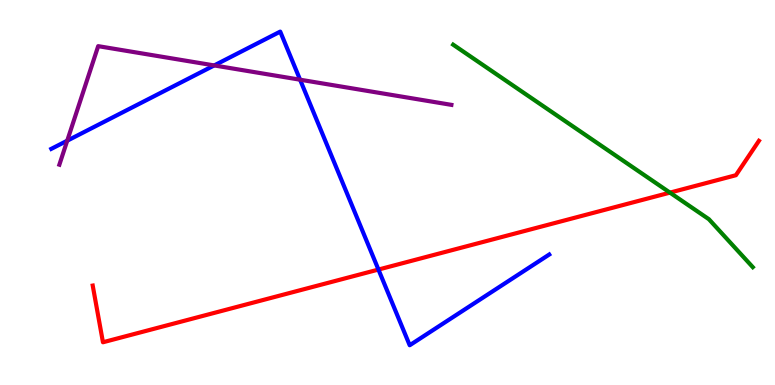[{'lines': ['blue', 'red'], 'intersections': [{'x': 4.88, 'y': 3.0}]}, {'lines': ['green', 'red'], 'intersections': [{'x': 8.64, 'y': 5.0}]}, {'lines': ['purple', 'red'], 'intersections': []}, {'lines': ['blue', 'green'], 'intersections': []}, {'lines': ['blue', 'purple'], 'intersections': [{'x': 0.868, 'y': 6.35}, {'x': 2.76, 'y': 8.3}, {'x': 3.87, 'y': 7.93}]}, {'lines': ['green', 'purple'], 'intersections': []}]